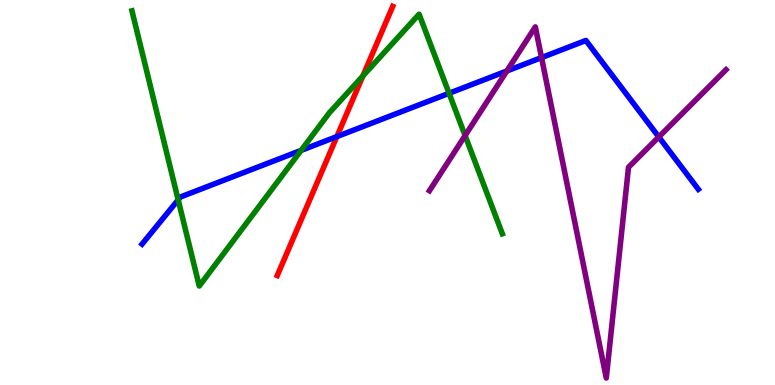[{'lines': ['blue', 'red'], 'intersections': [{'x': 4.35, 'y': 6.45}]}, {'lines': ['green', 'red'], 'intersections': [{'x': 4.68, 'y': 8.03}]}, {'lines': ['purple', 'red'], 'intersections': []}, {'lines': ['blue', 'green'], 'intersections': [{'x': 2.3, 'y': 4.81}, {'x': 3.89, 'y': 6.09}, {'x': 5.79, 'y': 7.58}]}, {'lines': ['blue', 'purple'], 'intersections': [{'x': 6.54, 'y': 8.16}, {'x': 6.99, 'y': 8.5}, {'x': 8.5, 'y': 6.44}]}, {'lines': ['green', 'purple'], 'intersections': [{'x': 6.0, 'y': 6.48}]}]